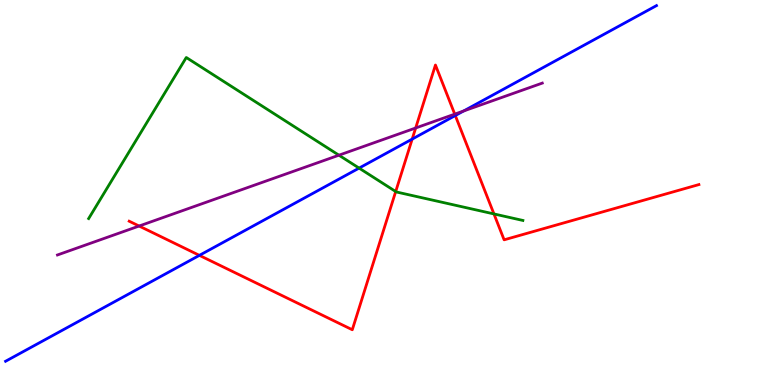[{'lines': ['blue', 'red'], 'intersections': [{'x': 2.57, 'y': 3.37}, {'x': 5.32, 'y': 6.39}, {'x': 5.87, 'y': 7.0}]}, {'lines': ['green', 'red'], 'intersections': [{'x': 5.11, 'y': 5.02}, {'x': 6.37, 'y': 4.44}]}, {'lines': ['purple', 'red'], 'intersections': [{'x': 1.79, 'y': 4.13}, {'x': 5.36, 'y': 6.68}, {'x': 5.87, 'y': 7.04}]}, {'lines': ['blue', 'green'], 'intersections': [{'x': 4.63, 'y': 5.63}]}, {'lines': ['blue', 'purple'], 'intersections': [{'x': 5.98, 'y': 7.12}]}, {'lines': ['green', 'purple'], 'intersections': [{'x': 4.37, 'y': 5.97}]}]